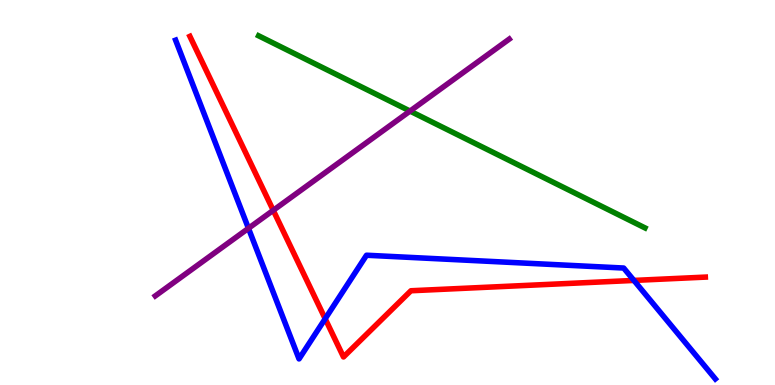[{'lines': ['blue', 'red'], 'intersections': [{'x': 4.2, 'y': 1.72}, {'x': 8.18, 'y': 2.72}]}, {'lines': ['green', 'red'], 'intersections': []}, {'lines': ['purple', 'red'], 'intersections': [{'x': 3.53, 'y': 4.54}]}, {'lines': ['blue', 'green'], 'intersections': []}, {'lines': ['blue', 'purple'], 'intersections': [{'x': 3.21, 'y': 4.07}]}, {'lines': ['green', 'purple'], 'intersections': [{'x': 5.29, 'y': 7.11}]}]